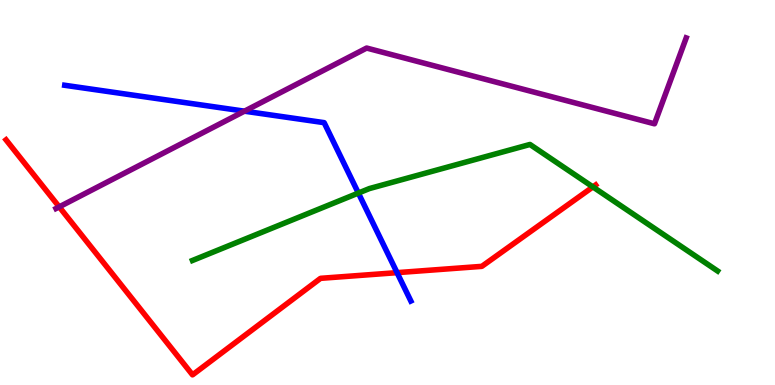[{'lines': ['blue', 'red'], 'intersections': [{'x': 5.12, 'y': 2.92}]}, {'lines': ['green', 'red'], 'intersections': [{'x': 7.65, 'y': 5.14}]}, {'lines': ['purple', 'red'], 'intersections': [{'x': 0.764, 'y': 4.63}]}, {'lines': ['blue', 'green'], 'intersections': [{'x': 4.62, 'y': 4.99}]}, {'lines': ['blue', 'purple'], 'intersections': [{'x': 3.15, 'y': 7.11}]}, {'lines': ['green', 'purple'], 'intersections': []}]